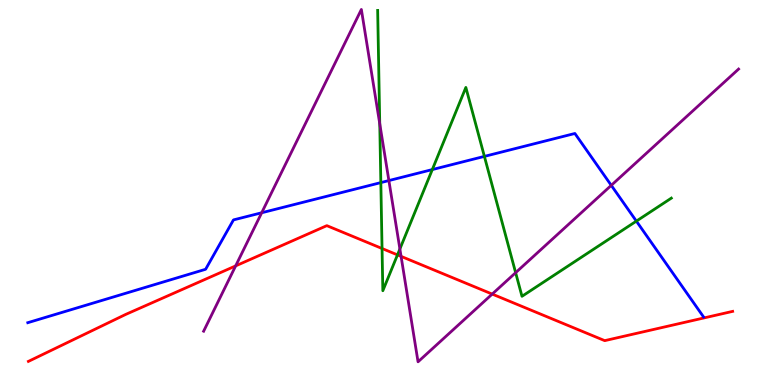[{'lines': ['blue', 'red'], 'intersections': []}, {'lines': ['green', 'red'], 'intersections': [{'x': 4.93, 'y': 3.55}, {'x': 5.13, 'y': 3.38}]}, {'lines': ['purple', 'red'], 'intersections': [{'x': 3.04, 'y': 3.09}, {'x': 5.18, 'y': 3.34}, {'x': 6.35, 'y': 2.36}]}, {'lines': ['blue', 'green'], 'intersections': [{'x': 4.91, 'y': 5.26}, {'x': 5.58, 'y': 5.6}, {'x': 6.25, 'y': 5.94}, {'x': 8.21, 'y': 4.26}]}, {'lines': ['blue', 'purple'], 'intersections': [{'x': 3.38, 'y': 4.47}, {'x': 5.02, 'y': 5.31}, {'x': 7.89, 'y': 5.19}]}, {'lines': ['green', 'purple'], 'intersections': [{'x': 4.9, 'y': 6.78}, {'x': 5.16, 'y': 3.53}, {'x': 6.65, 'y': 2.92}]}]